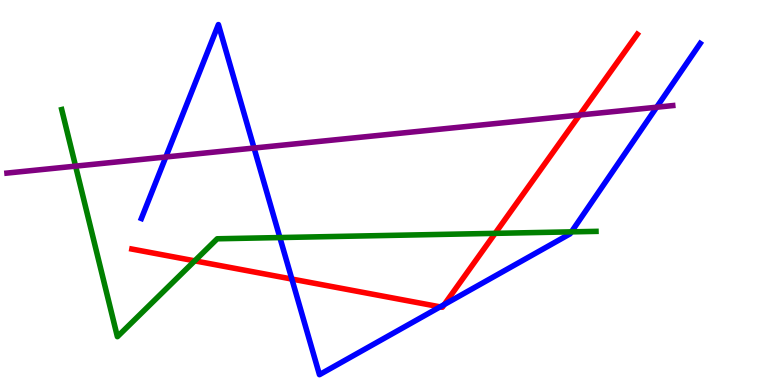[{'lines': ['blue', 'red'], 'intersections': [{'x': 3.77, 'y': 2.75}, {'x': 5.68, 'y': 2.03}, {'x': 5.73, 'y': 2.09}]}, {'lines': ['green', 'red'], 'intersections': [{'x': 2.51, 'y': 3.22}, {'x': 6.39, 'y': 3.94}]}, {'lines': ['purple', 'red'], 'intersections': [{'x': 7.48, 'y': 7.01}]}, {'lines': ['blue', 'green'], 'intersections': [{'x': 3.61, 'y': 3.83}, {'x': 7.37, 'y': 3.98}]}, {'lines': ['blue', 'purple'], 'intersections': [{'x': 2.14, 'y': 5.92}, {'x': 3.28, 'y': 6.15}, {'x': 8.47, 'y': 7.22}]}, {'lines': ['green', 'purple'], 'intersections': [{'x': 0.975, 'y': 5.68}]}]